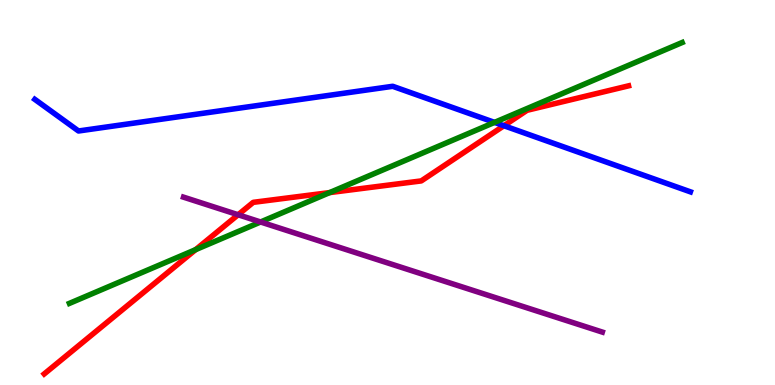[{'lines': ['blue', 'red'], 'intersections': [{'x': 6.5, 'y': 6.73}]}, {'lines': ['green', 'red'], 'intersections': [{'x': 2.52, 'y': 3.52}, {'x': 4.25, 'y': 5.0}]}, {'lines': ['purple', 'red'], 'intersections': [{'x': 3.07, 'y': 4.42}]}, {'lines': ['blue', 'green'], 'intersections': [{'x': 6.38, 'y': 6.82}]}, {'lines': ['blue', 'purple'], 'intersections': []}, {'lines': ['green', 'purple'], 'intersections': [{'x': 3.36, 'y': 4.23}]}]